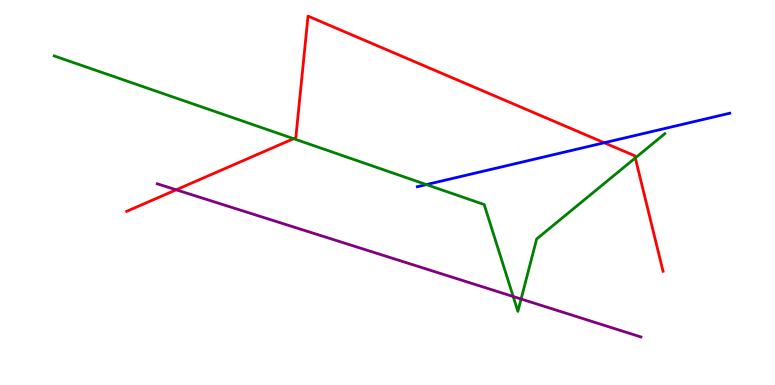[{'lines': ['blue', 'red'], 'intersections': [{'x': 7.8, 'y': 6.29}]}, {'lines': ['green', 'red'], 'intersections': [{'x': 3.79, 'y': 6.4}, {'x': 8.2, 'y': 5.9}]}, {'lines': ['purple', 'red'], 'intersections': [{'x': 2.27, 'y': 5.07}]}, {'lines': ['blue', 'green'], 'intersections': [{'x': 5.5, 'y': 5.21}]}, {'lines': ['blue', 'purple'], 'intersections': []}, {'lines': ['green', 'purple'], 'intersections': [{'x': 6.62, 'y': 2.3}, {'x': 6.72, 'y': 2.23}]}]